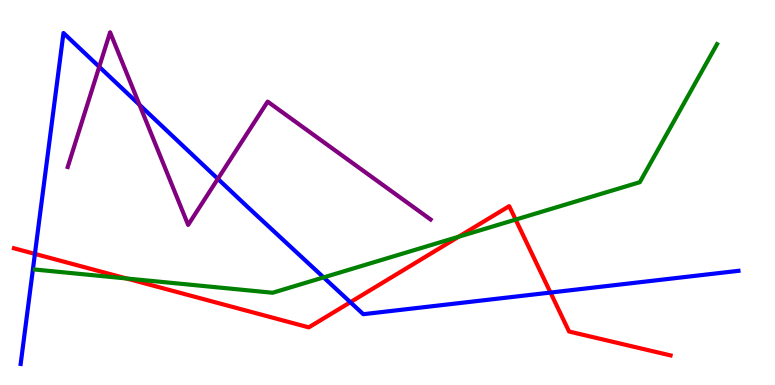[{'lines': ['blue', 'red'], 'intersections': [{'x': 0.45, 'y': 3.41}, {'x': 4.52, 'y': 2.15}, {'x': 7.1, 'y': 2.4}]}, {'lines': ['green', 'red'], 'intersections': [{'x': 1.63, 'y': 2.77}, {'x': 5.92, 'y': 3.85}, {'x': 6.65, 'y': 4.3}]}, {'lines': ['purple', 'red'], 'intersections': []}, {'lines': ['blue', 'green'], 'intersections': [{'x': 4.18, 'y': 2.79}]}, {'lines': ['blue', 'purple'], 'intersections': [{'x': 1.28, 'y': 8.27}, {'x': 1.8, 'y': 7.28}, {'x': 2.81, 'y': 5.36}]}, {'lines': ['green', 'purple'], 'intersections': []}]